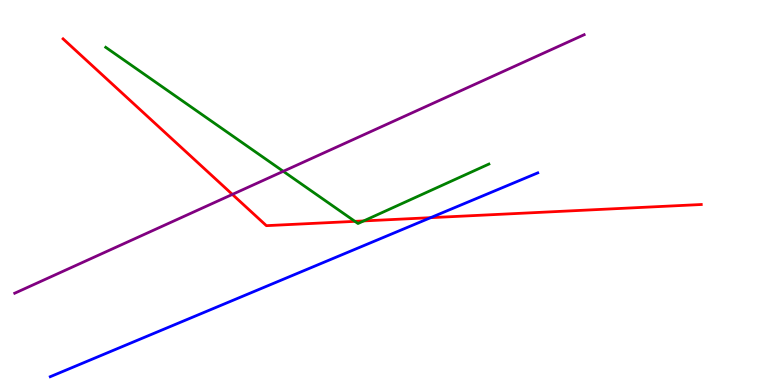[{'lines': ['blue', 'red'], 'intersections': [{'x': 5.56, 'y': 4.35}]}, {'lines': ['green', 'red'], 'intersections': [{'x': 4.58, 'y': 4.25}, {'x': 4.69, 'y': 4.26}]}, {'lines': ['purple', 'red'], 'intersections': [{'x': 3.0, 'y': 4.95}]}, {'lines': ['blue', 'green'], 'intersections': []}, {'lines': ['blue', 'purple'], 'intersections': []}, {'lines': ['green', 'purple'], 'intersections': [{'x': 3.66, 'y': 5.55}]}]